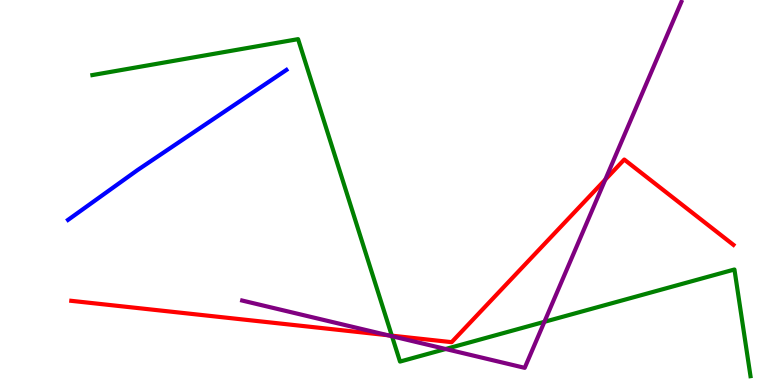[{'lines': ['blue', 'red'], 'intersections': []}, {'lines': ['green', 'red'], 'intersections': [{'x': 5.06, 'y': 1.28}]}, {'lines': ['purple', 'red'], 'intersections': [{'x': 5.0, 'y': 1.29}, {'x': 7.81, 'y': 5.33}]}, {'lines': ['blue', 'green'], 'intersections': []}, {'lines': ['blue', 'purple'], 'intersections': []}, {'lines': ['green', 'purple'], 'intersections': [{'x': 5.06, 'y': 1.27}, {'x': 5.75, 'y': 0.935}, {'x': 7.02, 'y': 1.64}]}]